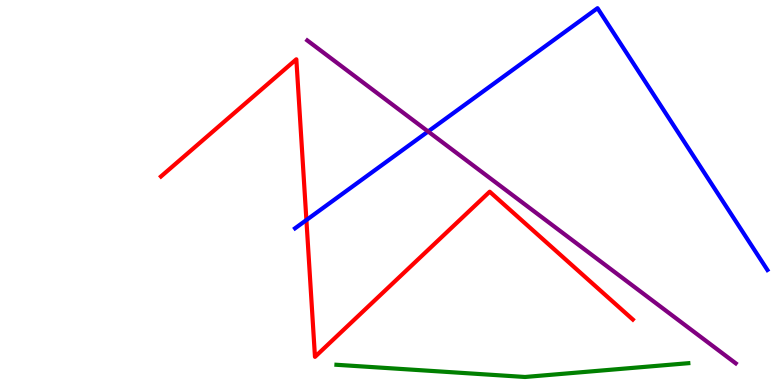[{'lines': ['blue', 'red'], 'intersections': [{'x': 3.95, 'y': 4.28}]}, {'lines': ['green', 'red'], 'intersections': []}, {'lines': ['purple', 'red'], 'intersections': []}, {'lines': ['blue', 'green'], 'intersections': []}, {'lines': ['blue', 'purple'], 'intersections': [{'x': 5.52, 'y': 6.58}]}, {'lines': ['green', 'purple'], 'intersections': []}]